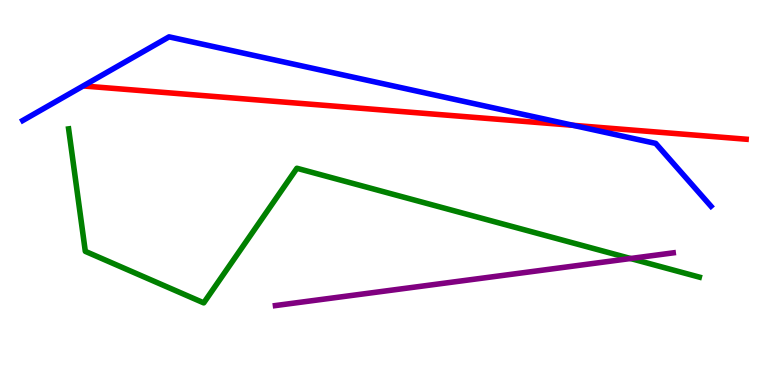[{'lines': ['blue', 'red'], 'intersections': [{'x': 7.39, 'y': 6.75}]}, {'lines': ['green', 'red'], 'intersections': []}, {'lines': ['purple', 'red'], 'intersections': []}, {'lines': ['blue', 'green'], 'intersections': []}, {'lines': ['blue', 'purple'], 'intersections': []}, {'lines': ['green', 'purple'], 'intersections': [{'x': 8.14, 'y': 3.29}]}]